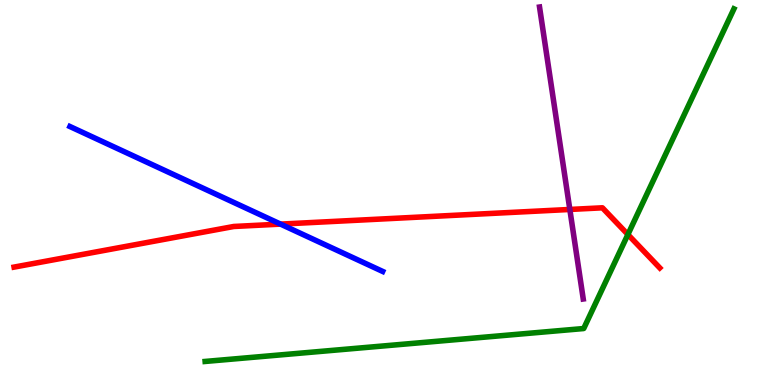[{'lines': ['blue', 'red'], 'intersections': [{'x': 3.62, 'y': 4.18}]}, {'lines': ['green', 'red'], 'intersections': [{'x': 8.1, 'y': 3.91}]}, {'lines': ['purple', 'red'], 'intersections': [{'x': 7.35, 'y': 4.56}]}, {'lines': ['blue', 'green'], 'intersections': []}, {'lines': ['blue', 'purple'], 'intersections': []}, {'lines': ['green', 'purple'], 'intersections': []}]